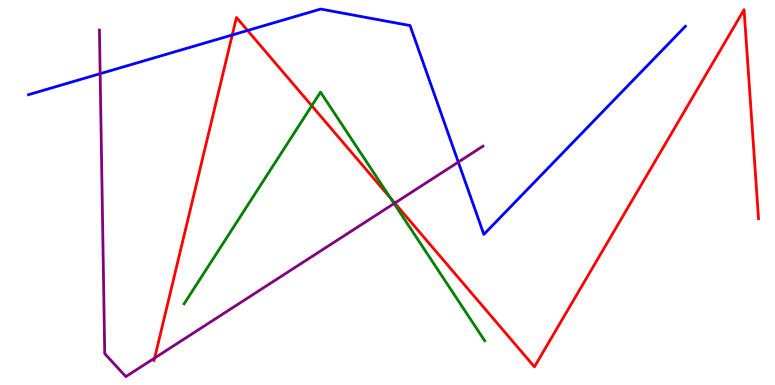[{'lines': ['blue', 'red'], 'intersections': [{'x': 3.0, 'y': 9.09}, {'x': 3.19, 'y': 9.21}]}, {'lines': ['green', 'red'], 'intersections': [{'x': 4.02, 'y': 7.25}, {'x': 5.04, 'y': 4.86}]}, {'lines': ['purple', 'red'], 'intersections': [{'x': 2.0, 'y': 0.7}, {'x': 5.09, 'y': 4.72}]}, {'lines': ['blue', 'green'], 'intersections': []}, {'lines': ['blue', 'purple'], 'intersections': [{'x': 1.29, 'y': 8.09}, {'x': 5.91, 'y': 5.79}]}, {'lines': ['green', 'purple'], 'intersections': [{'x': 5.08, 'y': 4.71}]}]